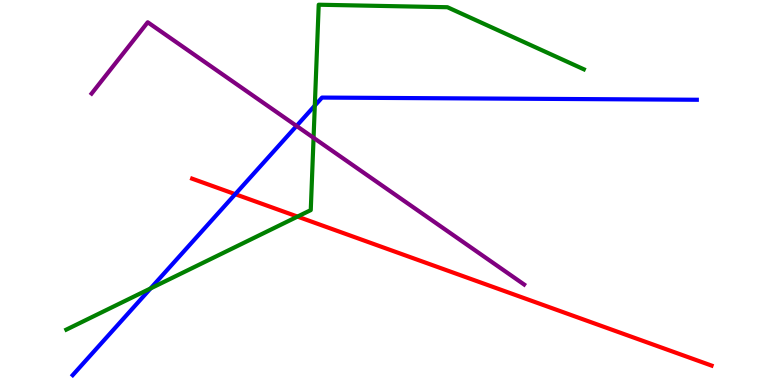[{'lines': ['blue', 'red'], 'intersections': [{'x': 3.04, 'y': 4.96}]}, {'lines': ['green', 'red'], 'intersections': [{'x': 3.84, 'y': 4.37}]}, {'lines': ['purple', 'red'], 'intersections': []}, {'lines': ['blue', 'green'], 'intersections': [{'x': 1.94, 'y': 2.51}, {'x': 4.06, 'y': 7.26}]}, {'lines': ['blue', 'purple'], 'intersections': [{'x': 3.83, 'y': 6.73}]}, {'lines': ['green', 'purple'], 'intersections': [{'x': 4.05, 'y': 6.42}]}]